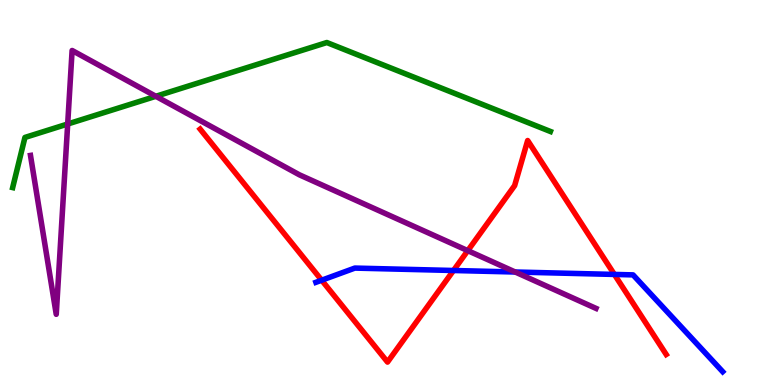[{'lines': ['blue', 'red'], 'intersections': [{'x': 4.15, 'y': 2.72}, {'x': 5.85, 'y': 2.97}, {'x': 7.93, 'y': 2.87}]}, {'lines': ['green', 'red'], 'intersections': []}, {'lines': ['purple', 'red'], 'intersections': [{'x': 6.04, 'y': 3.49}]}, {'lines': ['blue', 'green'], 'intersections': []}, {'lines': ['blue', 'purple'], 'intersections': [{'x': 6.65, 'y': 2.93}]}, {'lines': ['green', 'purple'], 'intersections': [{'x': 0.873, 'y': 6.78}, {'x': 2.01, 'y': 7.5}]}]